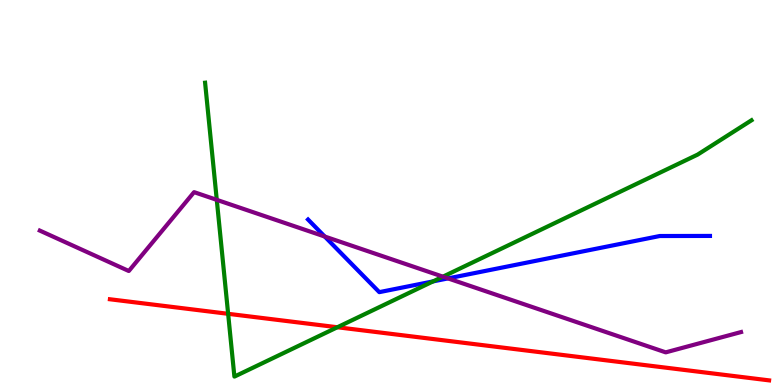[{'lines': ['blue', 'red'], 'intersections': []}, {'lines': ['green', 'red'], 'intersections': [{'x': 2.94, 'y': 1.85}, {'x': 4.35, 'y': 1.5}]}, {'lines': ['purple', 'red'], 'intersections': []}, {'lines': ['blue', 'green'], 'intersections': [{'x': 5.59, 'y': 2.69}]}, {'lines': ['blue', 'purple'], 'intersections': [{'x': 4.19, 'y': 3.86}, {'x': 5.78, 'y': 2.77}]}, {'lines': ['green', 'purple'], 'intersections': [{'x': 2.8, 'y': 4.81}, {'x': 5.72, 'y': 2.81}]}]